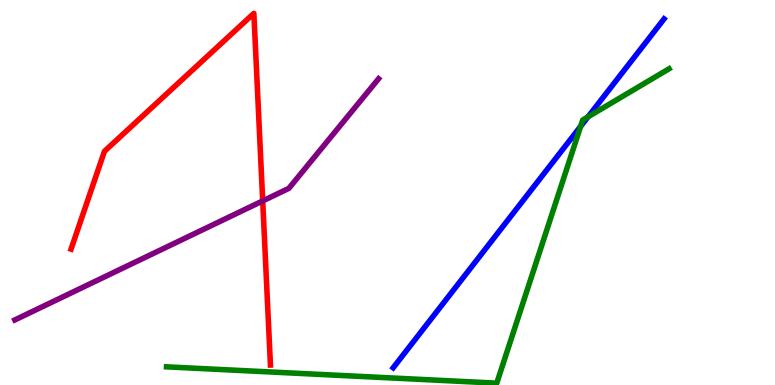[{'lines': ['blue', 'red'], 'intersections': []}, {'lines': ['green', 'red'], 'intersections': []}, {'lines': ['purple', 'red'], 'intersections': [{'x': 3.39, 'y': 4.78}]}, {'lines': ['blue', 'green'], 'intersections': [{'x': 7.49, 'y': 6.72}, {'x': 7.59, 'y': 6.96}]}, {'lines': ['blue', 'purple'], 'intersections': []}, {'lines': ['green', 'purple'], 'intersections': []}]